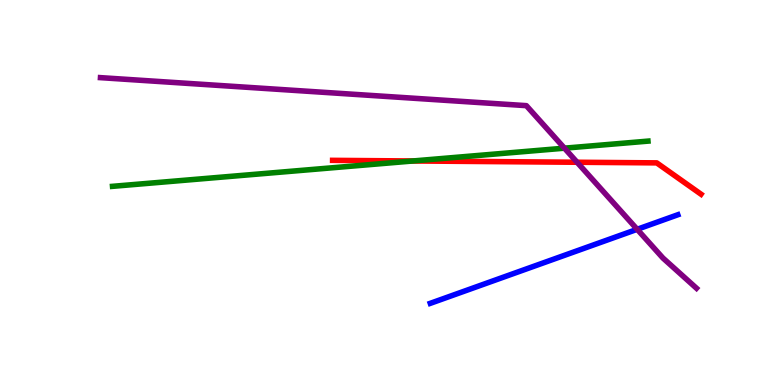[{'lines': ['blue', 'red'], 'intersections': []}, {'lines': ['green', 'red'], 'intersections': [{'x': 5.33, 'y': 5.82}]}, {'lines': ['purple', 'red'], 'intersections': [{'x': 7.45, 'y': 5.79}]}, {'lines': ['blue', 'green'], 'intersections': []}, {'lines': ['blue', 'purple'], 'intersections': [{'x': 8.22, 'y': 4.04}]}, {'lines': ['green', 'purple'], 'intersections': [{'x': 7.28, 'y': 6.15}]}]